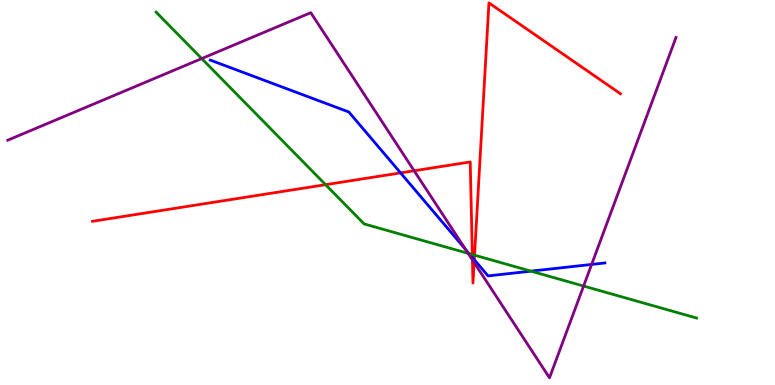[{'lines': ['blue', 'red'], 'intersections': [{'x': 5.17, 'y': 5.51}, {'x': 6.1, 'y': 3.31}, {'x': 6.12, 'y': 3.25}]}, {'lines': ['green', 'red'], 'intersections': [{'x': 4.2, 'y': 5.2}, {'x': 6.09, 'y': 3.39}, {'x': 6.12, 'y': 3.37}]}, {'lines': ['purple', 'red'], 'intersections': [{'x': 5.34, 'y': 5.56}, {'x': 6.1, 'y': 3.25}, {'x': 6.12, 'y': 3.18}]}, {'lines': ['blue', 'green'], 'intersections': [{'x': 6.05, 'y': 3.41}, {'x': 6.85, 'y': 2.96}]}, {'lines': ['blue', 'purple'], 'intersections': [{'x': 6.01, 'y': 3.52}, {'x': 7.63, 'y': 3.13}]}, {'lines': ['green', 'purple'], 'intersections': [{'x': 2.6, 'y': 8.48}, {'x': 6.04, 'y': 3.42}, {'x': 7.53, 'y': 2.57}]}]